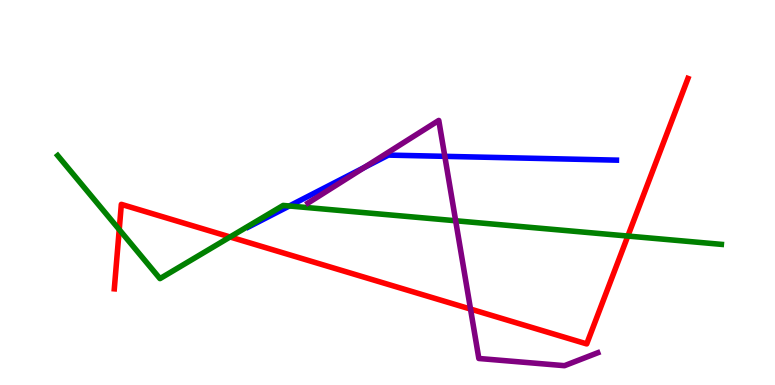[{'lines': ['blue', 'red'], 'intersections': []}, {'lines': ['green', 'red'], 'intersections': [{'x': 1.54, 'y': 4.04}, {'x': 2.97, 'y': 3.84}, {'x': 8.1, 'y': 3.87}]}, {'lines': ['purple', 'red'], 'intersections': [{'x': 6.07, 'y': 1.97}]}, {'lines': ['blue', 'green'], 'intersections': [{'x': 3.73, 'y': 4.65}]}, {'lines': ['blue', 'purple'], 'intersections': [{'x': 4.7, 'y': 5.65}, {'x': 5.74, 'y': 5.94}]}, {'lines': ['green', 'purple'], 'intersections': [{'x': 5.88, 'y': 4.27}]}]